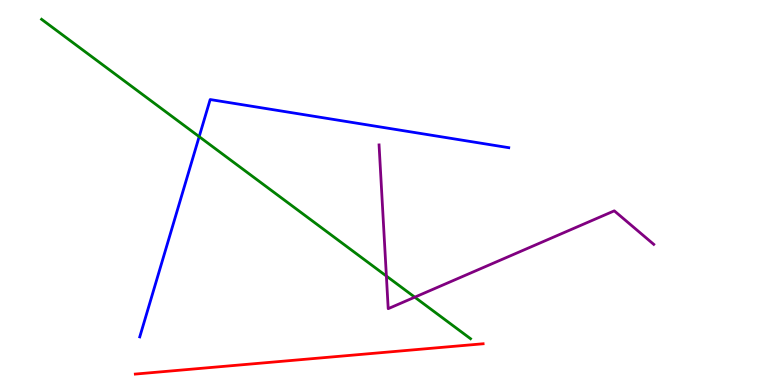[{'lines': ['blue', 'red'], 'intersections': []}, {'lines': ['green', 'red'], 'intersections': []}, {'lines': ['purple', 'red'], 'intersections': []}, {'lines': ['blue', 'green'], 'intersections': [{'x': 2.57, 'y': 6.45}]}, {'lines': ['blue', 'purple'], 'intersections': []}, {'lines': ['green', 'purple'], 'intersections': [{'x': 4.99, 'y': 2.83}, {'x': 5.35, 'y': 2.28}]}]